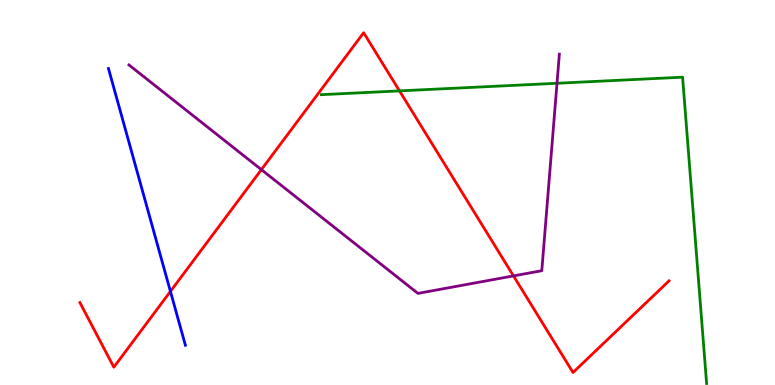[{'lines': ['blue', 'red'], 'intersections': [{'x': 2.2, 'y': 2.43}]}, {'lines': ['green', 'red'], 'intersections': [{'x': 5.15, 'y': 7.64}]}, {'lines': ['purple', 'red'], 'intersections': [{'x': 3.37, 'y': 5.59}, {'x': 6.63, 'y': 2.83}]}, {'lines': ['blue', 'green'], 'intersections': []}, {'lines': ['blue', 'purple'], 'intersections': []}, {'lines': ['green', 'purple'], 'intersections': [{'x': 7.19, 'y': 7.84}]}]